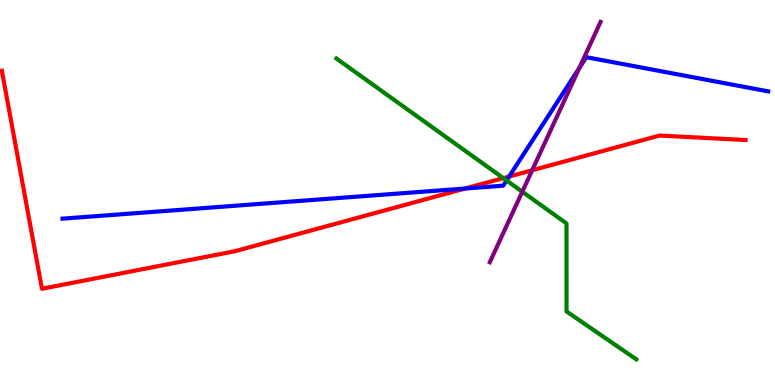[{'lines': ['blue', 'red'], 'intersections': [{'x': 6.0, 'y': 5.1}, {'x': 6.57, 'y': 5.41}]}, {'lines': ['green', 'red'], 'intersections': [{'x': 6.49, 'y': 5.37}]}, {'lines': ['purple', 'red'], 'intersections': [{'x': 6.87, 'y': 5.58}]}, {'lines': ['blue', 'green'], 'intersections': [{'x': 6.54, 'y': 5.31}]}, {'lines': ['blue', 'purple'], 'intersections': [{'x': 7.48, 'y': 8.24}]}, {'lines': ['green', 'purple'], 'intersections': [{'x': 6.74, 'y': 5.02}]}]